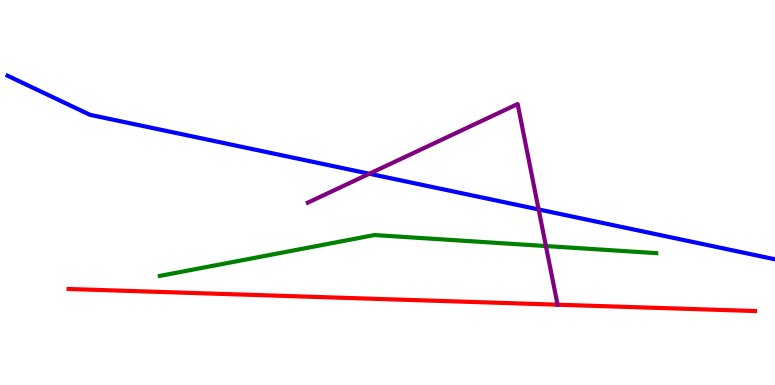[{'lines': ['blue', 'red'], 'intersections': []}, {'lines': ['green', 'red'], 'intersections': []}, {'lines': ['purple', 'red'], 'intersections': []}, {'lines': ['blue', 'green'], 'intersections': []}, {'lines': ['blue', 'purple'], 'intersections': [{'x': 4.77, 'y': 5.49}, {'x': 6.95, 'y': 4.56}]}, {'lines': ['green', 'purple'], 'intersections': [{'x': 7.04, 'y': 3.61}]}]